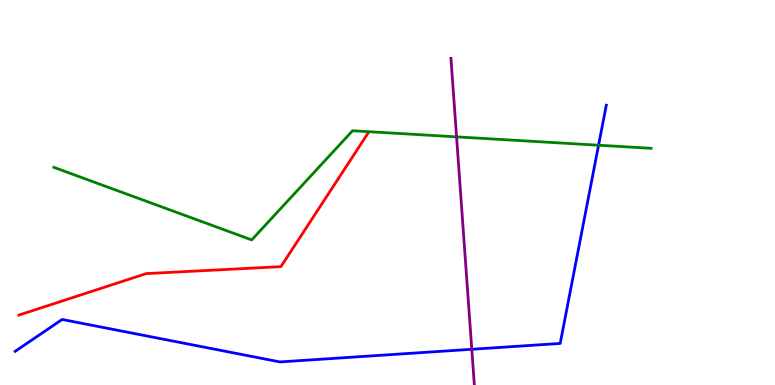[{'lines': ['blue', 'red'], 'intersections': []}, {'lines': ['green', 'red'], 'intersections': []}, {'lines': ['purple', 'red'], 'intersections': []}, {'lines': ['blue', 'green'], 'intersections': [{'x': 7.72, 'y': 6.23}]}, {'lines': ['blue', 'purple'], 'intersections': [{'x': 6.09, 'y': 0.928}]}, {'lines': ['green', 'purple'], 'intersections': [{'x': 5.89, 'y': 6.45}]}]